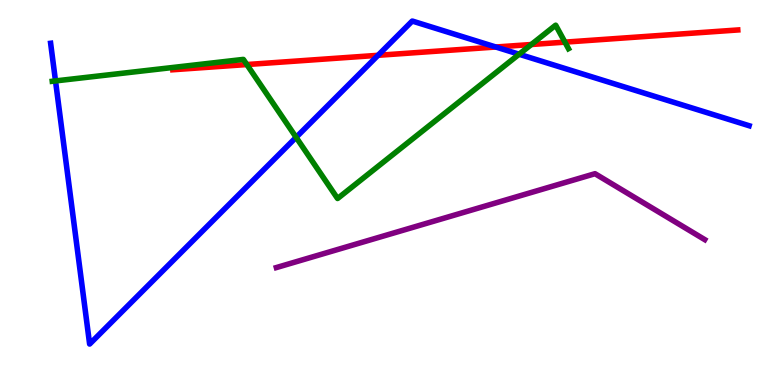[{'lines': ['blue', 'red'], 'intersections': [{'x': 4.88, 'y': 8.56}, {'x': 6.4, 'y': 8.78}]}, {'lines': ['green', 'red'], 'intersections': [{'x': 3.18, 'y': 8.32}, {'x': 6.86, 'y': 8.84}, {'x': 7.29, 'y': 8.91}]}, {'lines': ['purple', 'red'], 'intersections': []}, {'lines': ['blue', 'green'], 'intersections': [{'x': 0.716, 'y': 7.9}, {'x': 3.82, 'y': 6.43}, {'x': 6.7, 'y': 8.59}]}, {'lines': ['blue', 'purple'], 'intersections': []}, {'lines': ['green', 'purple'], 'intersections': []}]